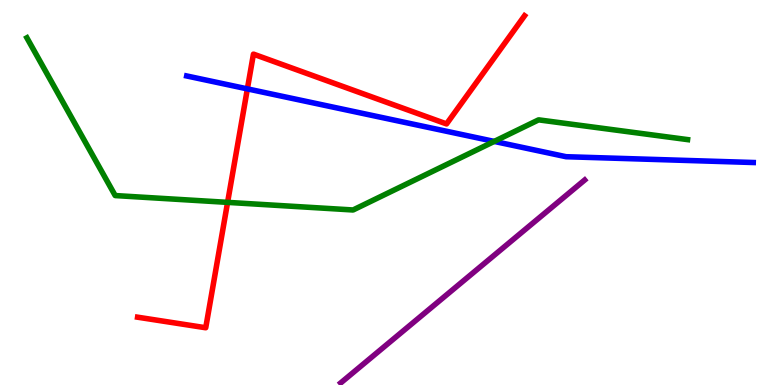[{'lines': ['blue', 'red'], 'intersections': [{'x': 3.19, 'y': 7.69}]}, {'lines': ['green', 'red'], 'intersections': [{'x': 2.94, 'y': 4.74}]}, {'lines': ['purple', 'red'], 'intersections': []}, {'lines': ['blue', 'green'], 'intersections': [{'x': 6.38, 'y': 6.33}]}, {'lines': ['blue', 'purple'], 'intersections': []}, {'lines': ['green', 'purple'], 'intersections': []}]